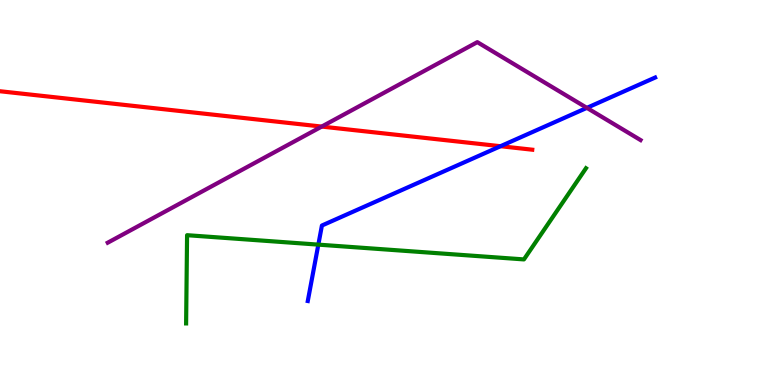[{'lines': ['blue', 'red'], 'intersections': [{'x': 6.46, 'y': 6.2}]}, {'lines': ['green', 'red'], 'intersections': []}, {'lines': ['purple', 'red'], 'intersections': [{'x': 4.15, 'y': 6.71}]}, {'lines': ['blue', 'green'], 'intersections': [{'x': 4.11, 'y': 3.65}]}, {'lines': ['blue', 'purple'], 'intersections': [{'x': 7.57, 'y': 7.2}]}, {'lines': ['green', 'purple'], 'intersections': []}]